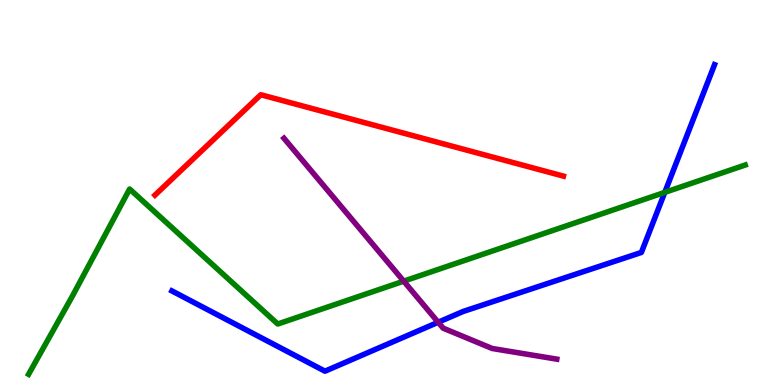[{'lines': ['blue', 'red'], 'intersections': []}, {'lines': ['green', 'red'], 'intersections': []}, {'lines': ['purple', 'red'], 'intersections': []}, {'lines': ['blue', 'green'], 'intersections': [{'x': 8.58, 'y': 5.0}]}, {'lines': ['blue', 'purple'], 'intersections': [{'x': 5.65, 'y': 1.63}]}, {'lines': ['green', 'purple'], 'intersections': [{'x': 5.21, 'y': 2.7}]}]